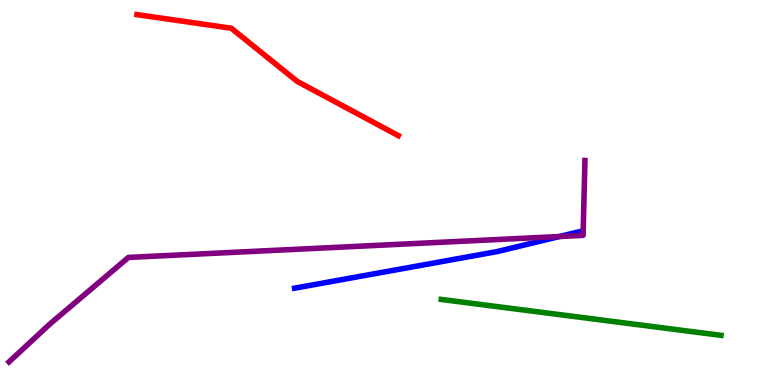[{'lines': ['blue', 'red'], 'intersections': []}, {'lines': ['green', 'red'], 'intersections': []}, {'lines': ['purple', 'red'], 'intersections': []}, {'lines': ['blue', 'green'], 'intersections': []}, {'lines': ['blue', 'purple'], 'intersections': [{'x': 7.22, 'y': 3.86}]}, {'lines': ['green', 'purple'], 'intersections': []}]